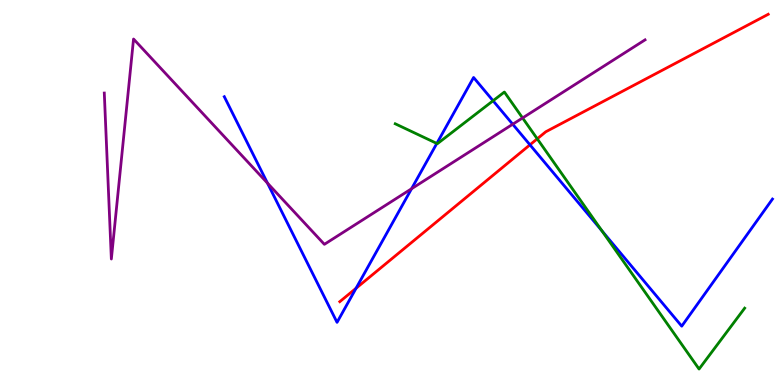[{'lines': ['blue', 'red'], 'intersections': [{'x': 4.59, 'y': 2.51}, {'x': 6.84, 'y': 6.24}]}, {'lines': ['green', 'red'], 'intersections': [{'x': 6.93, 'y': 6.39}]}, {'lines': ['purple', 'red'], 'intersections': []}, {'lines': ['blue', 'green'], 'intersections': [{'x': 5.64, 'y': 6.27}, {'x': 6.36, 'y': 7.38}, {'x': 7.77, 'y': 4.01}]}, {'lines': ['blue', 'purple'], 'intersections': [{'x': 3.45, 'y': 5.24}, {'x': 5.31, 'y': 5.1}, {'x': 6.62, 'y': 6.77}]}, {'lines': ['green', 'purple'], 'intersections': [{'x': 6.74, 'y': 6.94}]}]